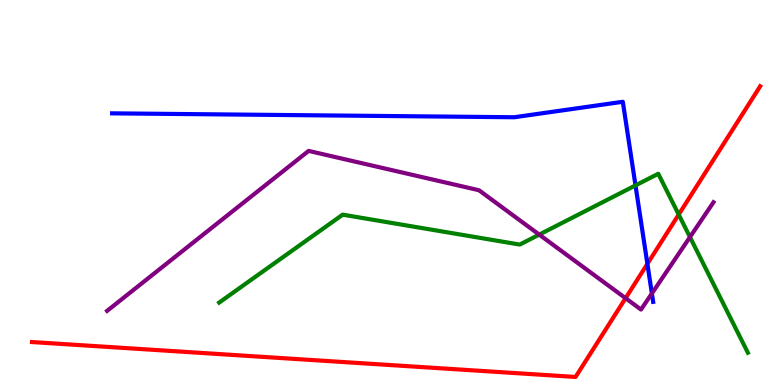[{'lines': ['blue', 'red'], 'intersections': [{'x': 8.35, 'y': 3.15}]}, {'lines': ['green', 'red'], 'intersections': [{'x': 8.76, 'y': 4.43}]}, {'lines': ['purple', 'red'], 'intersections': [{'x': 8.07, 'y': 2.25}]}, {'lines': ['blue', 'green'], 'intersections': [{'x': 8.2, 'y': 5.18}]}, {'lines': ['blue', 'purple'], 'intersections': [{'x': 8.41, 'y': 2.38}]}, {'lines': ['green', 'purple'], 'intersections': [{'x': 6.96, 'y': 3.91}, {'x': 8.9, 'y': 3.84}]}]